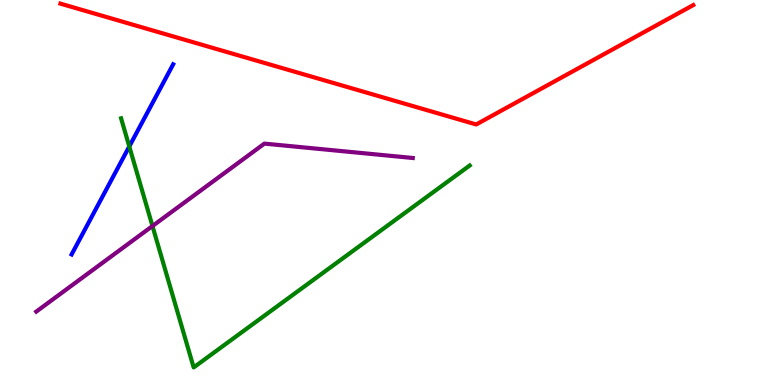[{'lines': ['blue', 'red'], 'intersections': []}, {'lines': ['green', 'red'], 'intersections': []}, {'lines': ['purple', 'red'], 'intersections': []}, {'lines': ['blue', 'green'], 'intersections': [{'x': 1.67, 'y': 6.2}]}, {'lines': ['blue', 'purple'], 'intersections': []}, {'lines': ['green', 'purple'], 'intersections': [{'x': 1.97, 'y': 4.13}]}]